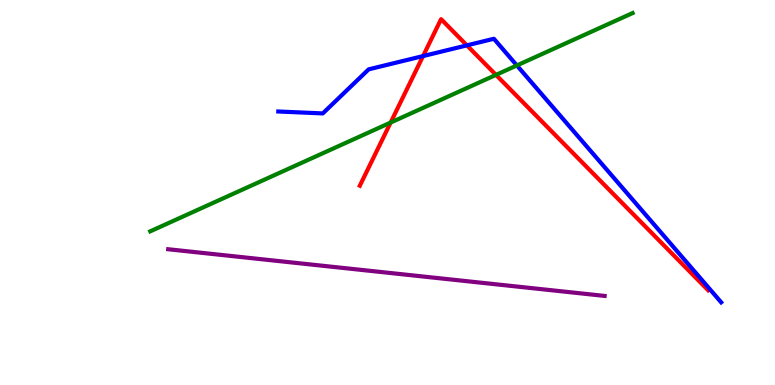[{'lines': ['blue', 'red'], 'intersections': [{'x': 5.46, 'y': 8.54}, {'x': 6.02, 'y': 8.82}]}, {'lines': ['green', 'red'], 'intersections': [{'x': 5.04, 'y': 6.82}, {'x': 6.4, 'y': 8.05}]}, {'lines': ['purple', 'red'], 'intersections': []}, {'lines': ['blue', 'green'], 'intersections': [{'x': 6.67, 'y': 8.3}]}, {'lines': ['blue', 'purple'], 'intersections': []}, {'lines': ['green', 'purple'], 'intersections': []}]